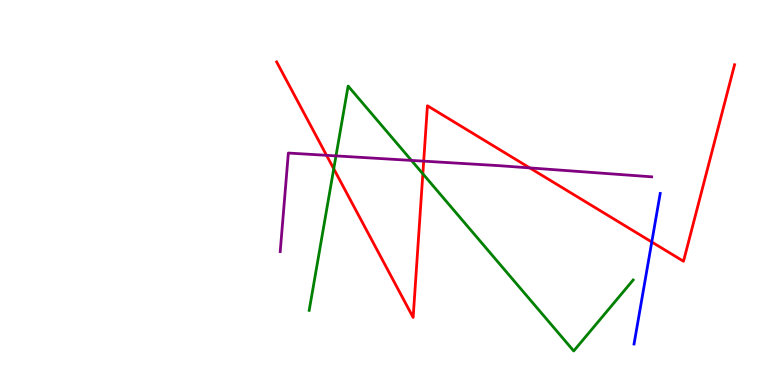[{'lines': ['blue', 'red'], 'intersections': [{'x': 8.41, 'y': 3.71}]}, {'lines': ['green', 'red'], 'intersections': [{'x': 4.31, 'y': 5.62}, {'x': 5.46, 'y': 5.49}]}, {'lines': ['purple', 'red'], 'intersections': [{'x': 4.21, 'y': 5.97}, {'x': 5.47, 'y': 5.81}, {'x': 6.84, 'y': 5.64}]}, {'lines': ['blue', 'green'], 'intersections': []}, {'lines': ['blue', 'purple'], 'intersections': []}, {'lines': ['green', 'purple'], 'intersections': [{'x': 4.34, 'y': 5.95}, {'x': 5.31, 'y': 5.83}]}]